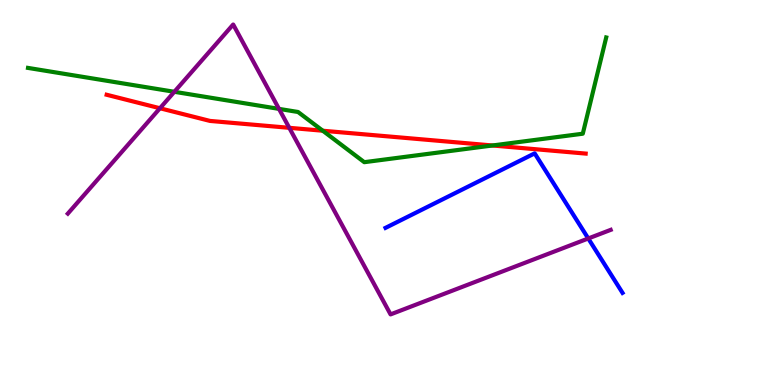[{'lines': ['blue', 'red'], 'intersections': []}, {'lines': ['green', 'red'], 'intersections': [{'x': 4.16, 'y': 6.6}, {'x': 6.35, 'y': 6.22}]}, {'lines': ['purple', 'red'], 'intersections': [{'x': 2.06, 'y': 7.19}, {'x': 3.73, 'y': 6.68}]}, {'lines': ['blue', 'green'], 'intersections': []}, {'lines': ['blue', 'purple'], 'intersections': [{'x': 7.59, 'y': 3.81}]}, {'lines': ['green', 'purple'], 'intersections': [{'x': 2.25, 'y': 7.62}, {'x': 3.6, 'y': 7.17}]}]